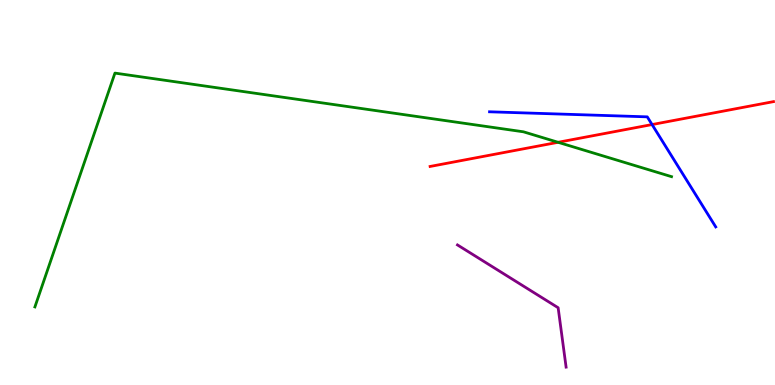[{'lines': ['blue', 'red'], 'intersections': [{'x': 8.41, 'y': 6.76}]}, {'lines': ['green', 'red'], 'intersections': [{'x': 7.2, 'y': 6.3}]}, {'lines': ['purple', 'red'], 'intersections': []}, {'lines': ['blue', 'green'], 'intersections': []}, {'lines': ['blue', 'purple'], 'intersections': []}, {'lines': ['green', 'purple'], 'intersections': []}]